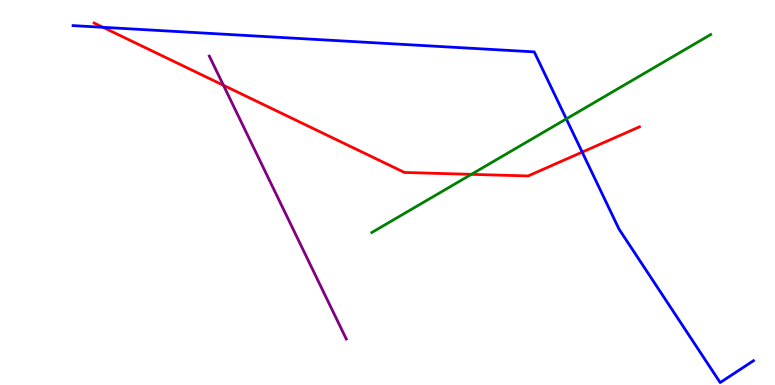[{'lines': ['blue', 'red'], 'intersections': [{'x': 1.33, 'y': 9.29}, {'x': 7.51, 'y': 6.05}]}, {'lines': ['green', 'red'], 'intersections': [{'x': 6.08, 'y': 5.47}]}, {'lines': ['purple', 'red'], 'intersections': [{'x': 2.88, 'y': 7.78}]}, {'lines': ['blue', 'green'], 'intersections': [{'x': 7.31, 'y': 6.91}]}, {'lines': ['blue', 'purple'], 'intersections': []}, {'lines': ['green', 'purple'], 'intersections': []}]